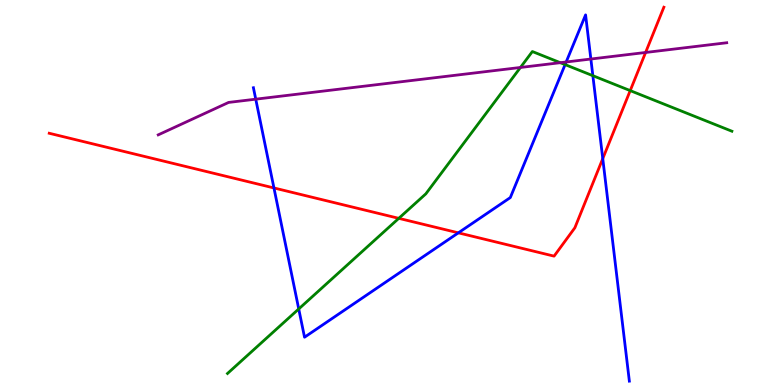[{'lines': ['blue', 'red'], 'intersections': [{'x': 3.53, 'y': 5.12}, {'x': 5.91, 'y': 3.95}, {'x': 7.78, 'y': 5.88}]}, {'lines': ['green', 'red'], 'intersections': [{'x': 5.15, 'y': 4.33}, {'x': 8.13, 'y': 7.65}]}, {'lines': ['purple', 'red'], 'intersections': [{'x': 8.33, 'y': 8.64}]}, {'lines': ['blue', 'green'], 'intersections': [{'x': 3.85, 'y': 1.98}, {'x': 7.29, 'y': 8.32}, {'x': 7.65, 'y': 8.03}]}, {'lines': ['blue', 'purple'], 'intersections': [{'x': 3.3, 'y': 7.42}, {'x': 7.31, 'y': 8.39}, {'x': 7.62, 'y': 8.47}]}, {'lines': ['green', 'purple'], 'intersections': [{'x': 6.72, 'y': 8.25}, {'x': 7.23, 'y': 8.37}]}]